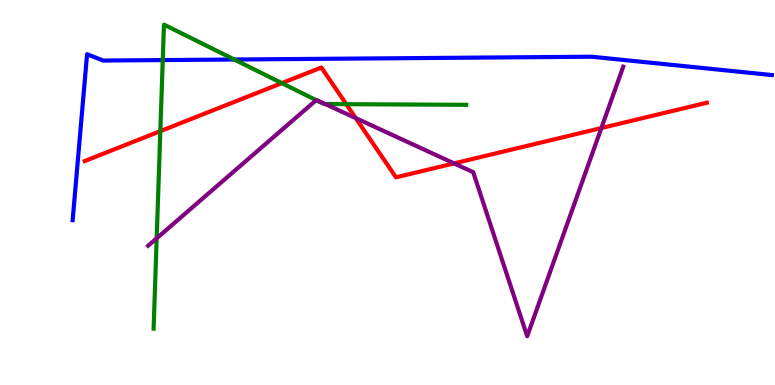[{'lines': ['blue', 'red'], 'intersections': []}, {'lines': ['green', 'red'], 'intersections': [{'x': 2.07, 'y': 6.59}, {'x': 3.64, 'y': 7.84}, {'x': 4.47, 'y': 7.29}]}, {'lines': ['purple', 'red'], 'intersections': [{'x': 4.59, 'y': 6.93}, {'x': 5.86, 'y': 5.76}, {'x': 7.76, 'y': 6.67}]}, {'lines': ['blue', 'green'], 'intersections': [{'x': 2.1, 'y': 8.44}, {'x': 3.02, 'y': 8.45}]}, {'lines': ['blue', 'purple'], 'intersections': []}, {'lines': ['green', 'purple'], 'intersections': [{'x': 2.02, 'y': 3.81}, {'x': 4.08, 'y': 7.4}, {'x': 4.2, 'y': 7.3}]}]